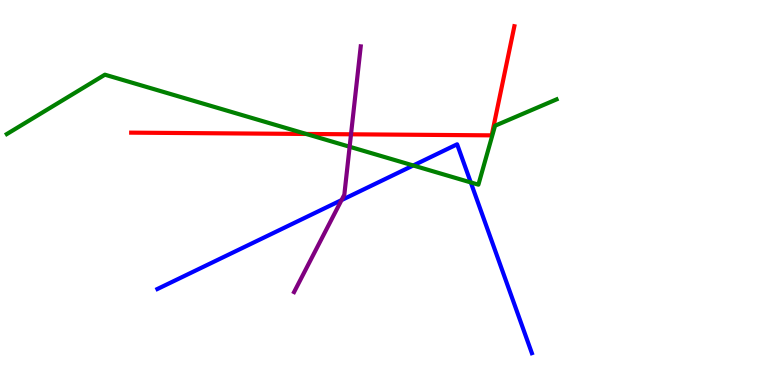[{'lines': ['blue', 'red'], 'intersections': []}, {'lines': ['green', 'red'], 'intersections': [{'x': 3.95, 'y': 6.52}]}, {'lines': ['purple', 'red'], 'intersections': [{'x': 4.53, 'y': 6.51}]}, {'lines': ['blue', 'green'], 'intersections': [{'x': 5.33, 'y': 5.7}, {'x': 6.07, 'y': 5.26}]}, {'lines': ['blue', 'purple'], 'intersections': [{'x': 4.41, 'y': 4.8}]}, {'lines': ['green', 'purple'], 'intersections': [{'x': 4.51, 'y': 6.19}]}]